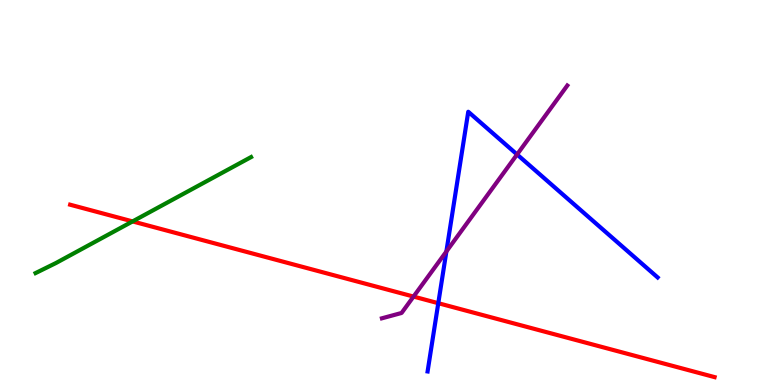[{'lines': ['blue', 'red'], 'intersections': [{'x': 5.66, 'y': 2.12}]}, {'lines': ['green', 'red'], 'intersections': [{'x': 1.71, 'y': 4.25}]}, {'lines': ['purple', 'red'], 'intersections': [{'x': 5.34, 'y': 2.3}]}, {'lines': ['blue', 'green'], 'intersections': []}, {'lines': ['blue', 'purple'], 'intersections': [{'x': 5.76, 'y': 3.47}, {'x': 6.67, 'y': 5.99}]}, {'lines': ['green', 'purple'], 'intersections': []}]